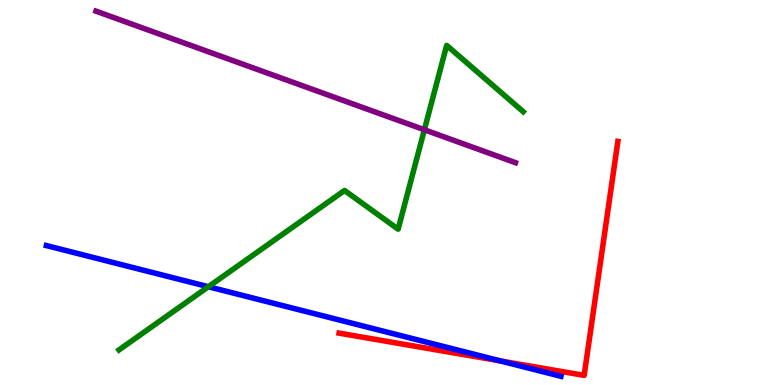[{'lines': ['blue', 'red'], 'intersections': [{'x': 6.46, 'y': 0.625}]}, {'lines': ['green', 'red'], 'intersections': []}, {'lines': ['purple', 'red'], 'intersections': []}, {'lines': ['blue', 'green'], 'intersections': [{'x': 2.69, 'y': 2.55}]}, {'lines': ['blue', 'purple'], 'intersections': []}, {'lines': ['green', 'purple'], 'intersections': [{'x': 5.48, 'y': 6.63}]}]